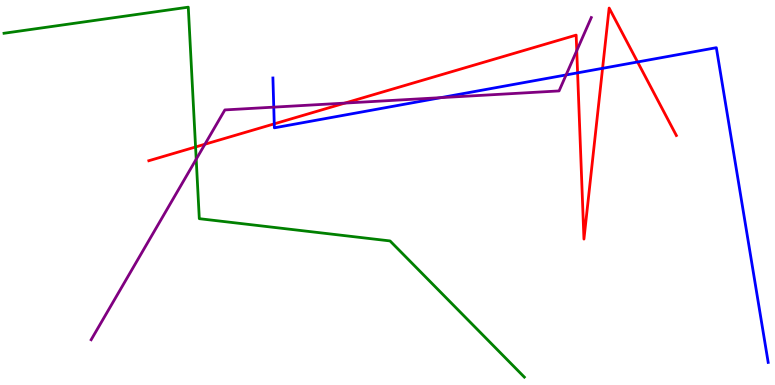[{'lines': ['blue', 'red'], 'intersections': [{'x': 3.54, 'y': 6.78}, {'x': 7.45, 'y': 8.11}, {'x': 7.78, 'y': 8.23}, {'x': 8.23, 'y': 8.39}]}, {'lines': ['green', 'red'], 'intersections': [{'x': 2.52, 'y': 6.18}]}, {'lines': ['purple', 'red'], 'intersections': [{'x': 2.64, 'y': 6.25}, {'x': 4.45, 'y': 7.32}, {'x': 7.44, 'y': 8.68}]}, {'lines': ['blue', 'green'], 'intersections': []}, {'lines': ['blue', 'purple'], 'intersections': [{'x': 3.53, 'y': 7.22}, {'x': 5.69, 'y': 7.46}, {'x': 7.3, 'y': 8.05}]}, {'lines': ['green', 'purple'], 'intersections': [{'x': 2.53, 'y': 5.86}]}]